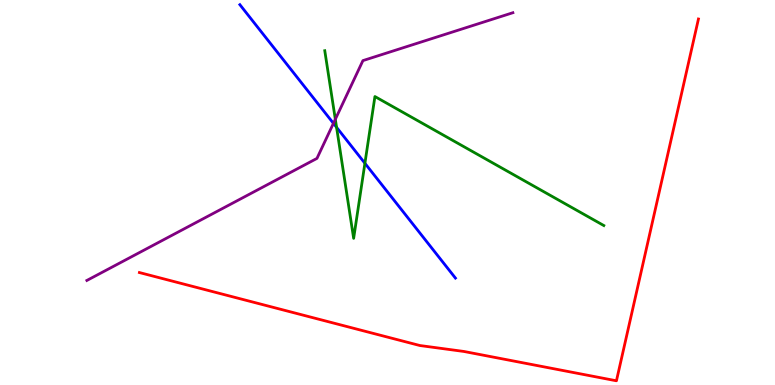[{'lines': ['blue', 'red'], 'intersections': []}, {'lines': ['green', 'red'], 'intersections': []}, {'lines': ['purple', 'red'], 'intersections': []}, {'lines': ['blue', 'green'], 'intersections': [{'x': 4.34, 'y': 6.69}, {'x': 4.71, 'y': 5.76}]}, {'lines': ['blue', 'purple'], 'intersections': [{'x': 4.3, 'y': 6.8}]}, {'lines': ['green', 'purple'], 'intersections': [{'x': 4.33, 'y': 6.9}]}]